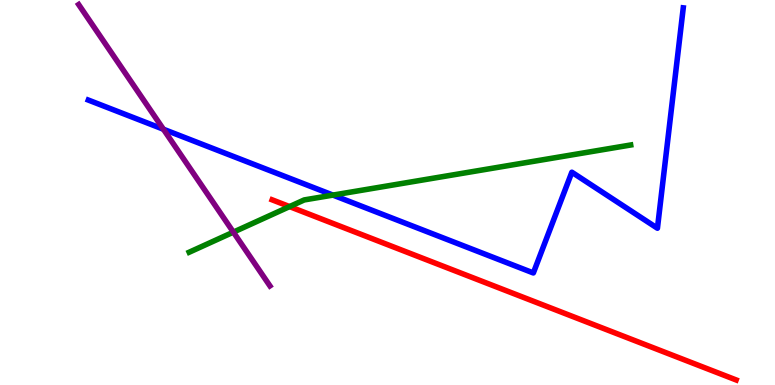[{'lines': ['blue', 'red'], 'intersections': []}, {'lines': ['green', 'red'], 'intersections': [{'x': 3.74, 'y': 4.63}]}, {'lines': ['purple', 'red'], 'intersections': []}, {'lines': ['blue', 'green'], 'intersections': [{'x': 4.3, 'y': 4.93}]}, {'lines': ['blue', 'purple'], 'intersections': [{'x': 2.11, 'y': 6.64}]}, {'lines': ['green', 'purple'], 'intersections': [{'x': 3.01, 'y': 3.97}]}]